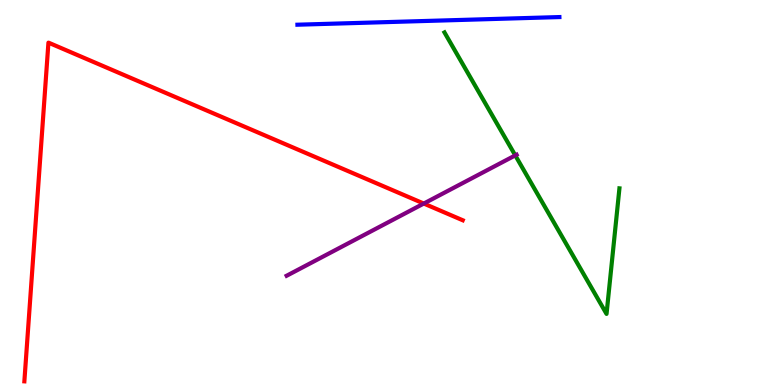[{'lines': ['blue', 'red'], 'intersections': []}, {'lines': ['green', 'red'], 'intersections': []}, {'lines': ['purple', 'red'], 'intersections': [{'x': 5.47, 'y': 4.71}]}, {'lines': ['blue', 'green'], 'intersections': []}, {'lines': ['blue', 'purple'], 'intersections': []}, {'lines': ['green', 'purple'], 'intersections': [{'x': 6.65, 'y': 5.96}]}]